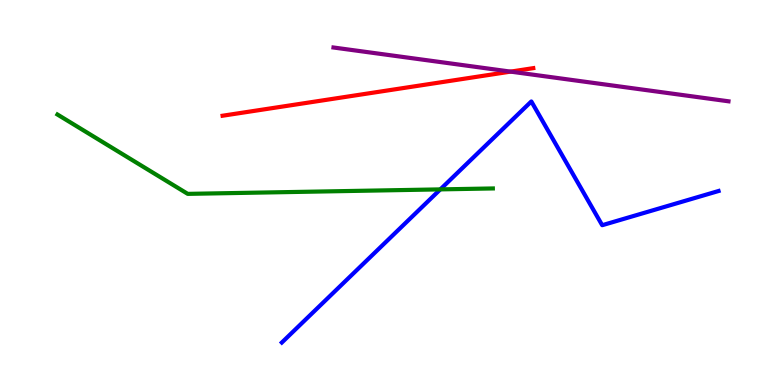[{'lines': ['blue', 'red'], 'intersections': []}, {'lines': ['green', 'red'], 'intersections': []}, {'lines': ['purple', 'red'], 'intersections': [{'x': 6.59, 'y': 8.14}]}, {'lines': ['blue', 'green'], 'intersections': [{'x': 5.68, 'y': 5.08}]}, {'lines': ['blue', 'purple'], 'intersections': []}, {'lines': ['green', 'purple'], 'intersections': []}]